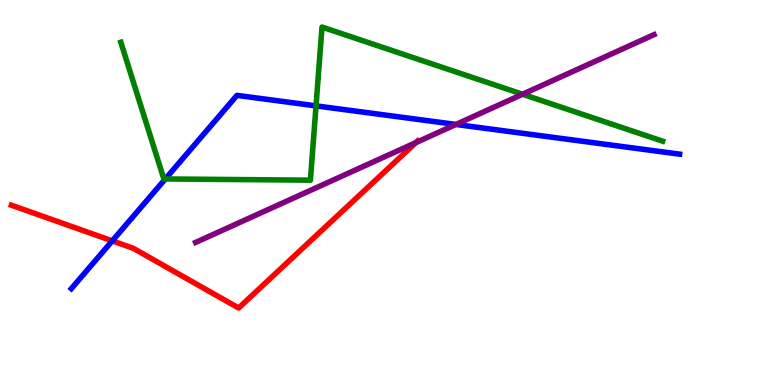[{'lines': ['blue', 'red'], 'intersections': [{'x': 1.45, 'y': 3.74}]}, {'lines': ['green', 'red'], 'intersections': []}, {'lines': ['purple', 'red'], 'intersections': [{'x': 5.37, 'y': 6.3}]}, {'lines': ['blue', 'green'], 'intersections': [{'x': 2.13, 'y': 5.35}, {'x': 4.08, 'y': 7.25}]}, {'lines': ['blue', 'purple'], 'intersections': [{'x': 5.88, 'y': 6.77}]}, {'lines': ['green', 'purple'], 'intersections': [{'x': 6.74, 'y': 7.55}]}]